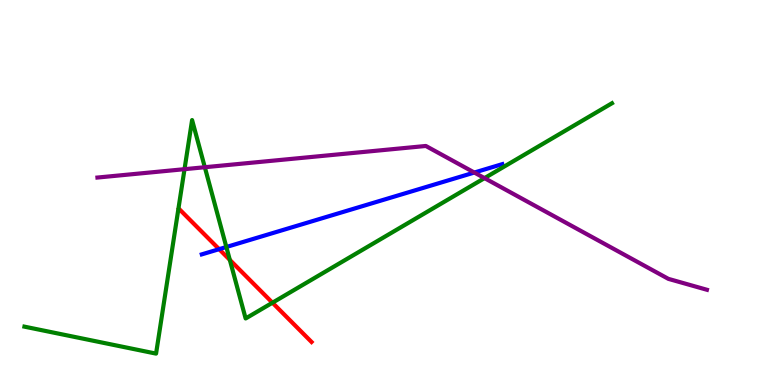[{'lines': ['blue', 'red'], 'intersections': [{'x': 2.83, 'y': 3.53}]}, {'lines': ['green', 'red'], 'intersections': [{'x': 2.97, 'y': 3.25}, {'x': 3.52, 'y': 2.14}]}, {'lines': ['purple', 'red'], 'intersections': []}, {'lines': ['blue', 'green'], 'intersections': [{'x': 2.92, 'y': 3.58}]}, {'lines': ['blue', 'purple'], 'intersections': [{'x': 6.12, 'y': 5.52}]}, {'lines': ['green', 'purple'], 'intersections': [{'x': 2.38, 'y': 5.61}, {'x': 2.64, 'y': 5.66}, {'x': 6.25, 'y': 5.37}]}]